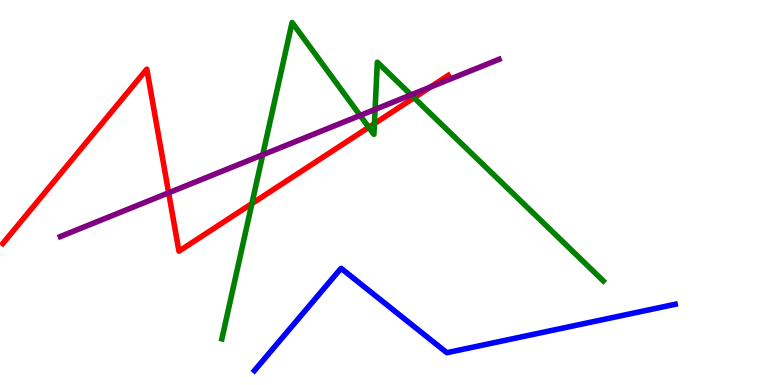[{'lines': ['blue', 'red'], 'intersections': []}, {'lines': ['green', 'red'], 'intersections': [{'x': 3.25, 'y': 4.71}, {'x': 4.76, 'y': 6.69}, {'x': 4.83, 'y': 6.79}, {'x': 5.34, 'y': 7.46}]}, {'lines': ['purple', 'red'], 'intersections': [{'x': 2.18, 'y': 4.99}, {'x': 5.55, 'y': 7.74}]}, {'lines': ['blue', 'green'], 'intersections': []}, {'lines': ['blue', 'purple'], 'intersections': []}, {'lines': ['green', 'purple'], 'intersections': [{'x': 3.39, 'y': 5.98}, {'x': 4.65, 'y': 7.0}, {'x': 4.84, 'y': 7.16}, {'x': 5.3, 'y': 7.54}]}]